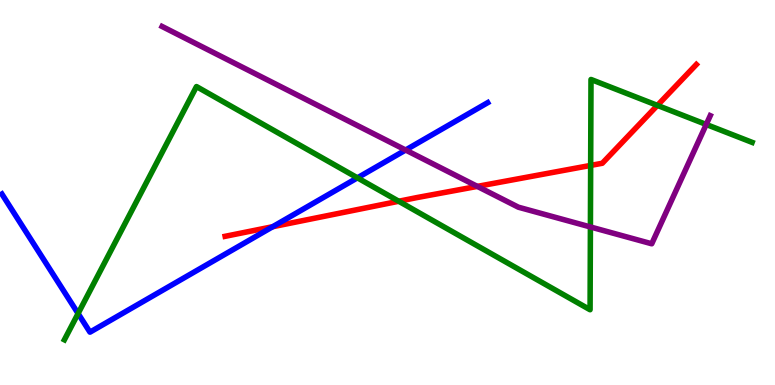[{'lines': ['blue', 'red'], 'intersections': [{'x': 3.52, 'y': 4.11}]}, {'lines': ['green', 'red'], 'intersections': [{'x': 5.14, 'y': 4.77}, {'x': 7.62, 'y': 5.7}, {'x': 8.48, 'y': 7.26}]}, {'lines': ['purple', 'red'], 'intersections': [{'x': 6.16, 'y': 5.16}]}, {'lines': ['blue', 'green'], 'intersections': [{'x': 1.01, 'y': 1.86}, {'x': 4.61, 'y': 5.38}]}, {'lines': ['blue', 'purple'], 'intersections': [{'x': 5.23, 'y': 6.1}]}, {'lines': ['green', 'purple'], 'intersections': [{'x': 7.62, 'y': 4.1}, {'x': 9.11, 'y': 6.77}]}]